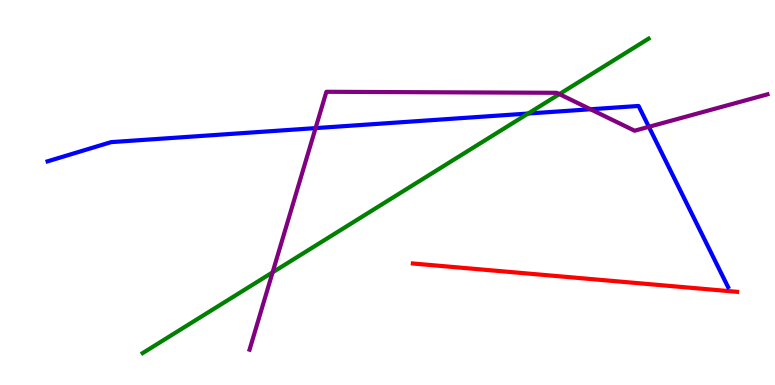[{'lines': ['blue', 'red'], 'intersections': []}, {'lines': ['green', 'red'], 'intersections': []}, {'lines': ['purple', 'red'], 'intersections': []}, {'lines': ['blue', 'green'], 'intersections': [{'x': 6.81, 'y': 7.05}]}, {'lines': ['blue', 'purple'], 'intersections': [{'x': 4.07, 'y': 6.67}, {'x': 7.62, 'y': 7.16}, {'x': 8.37, 'y': 6.71}]}, {'lines': ['green', 'purple'], 'intersections': [{'x': 3.52, 'y': 2.93}, {'x': 7.22, 'y': 7.56}]}]